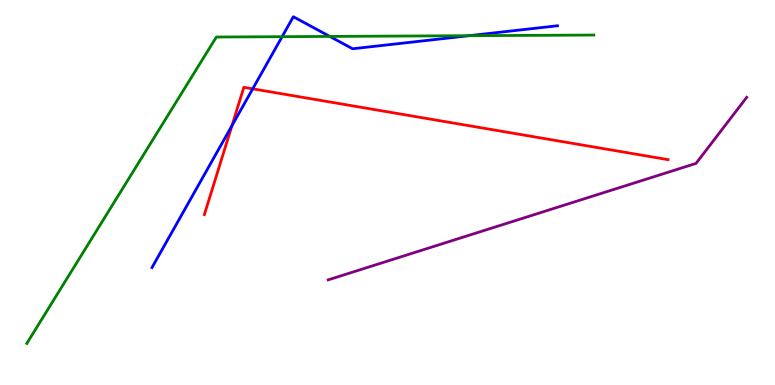[{'lines': ['blue', 'red'], 'intersections': [{'x': 2.99, 'y': 6.74}, {'x': 3.26, 'y': 7.69}]}, {'lines': ['green', 'red'], 'intersections': []}, {'lines': ['purple', 'red'], 'intersections': []}, {'lines': ['blue', 'green'], 'intersections': [{'x': 3.64, 'y': 9.05}, {'x': 4.26, 'y': 9.05}, {'x': 6.05, 'y': 9.07}]}, {'lines': ['blue', 'purple'], 'intersections': []}, {'lines': ['green', 'purple'], 'intersections': []}]